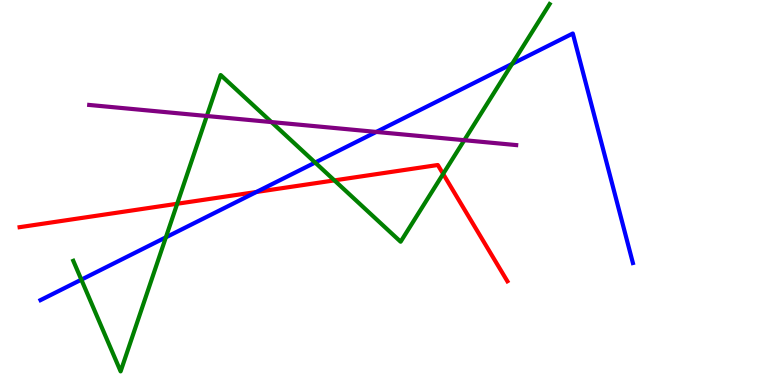[{'lines': ['blue', 'red'], 'intersections': [{'x': 3.31, 'y': 5.01}]}, {'lines': ['green', 'red'], 'intersections': [{'x': 2.29, 'y': 4.71}, {'x': 4.31, 'y': 5.31}, {'x': 5.72, 'y': 5.48}]}, {'lines': ['purple', 'red'], 'intersections': []}, {'lines': ['blue', 'green'], 'intersections': [{'x': 1.05, 'y': 2.74}, {'x': 2.14, 'y': 3.84}, {'x': 4.07, 'y': 5.78}, {'x': 6.61, 'y': 8.34}]}, {'lines': ['blue', 'purple'], 'intersections': [{'x': 4.86, 'y': 6.57}]}, {'lines': ['green', 'purple'], 'intersections': [{'x': 2.67, 'y': 6.99}, {'x': 3.5, 'y': 6.83}, {'x': 5.99, 'y': 6.36}]}]